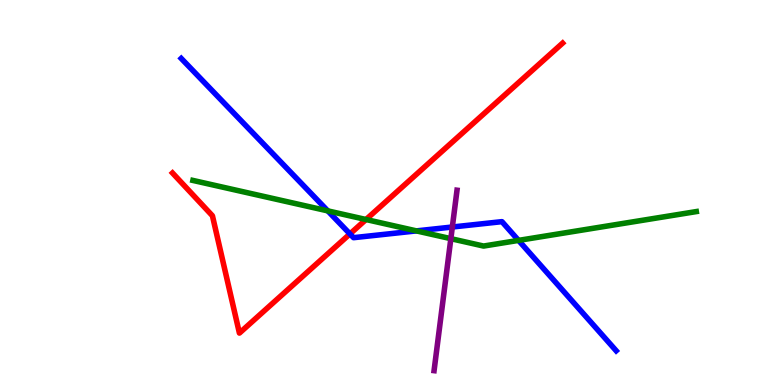[{'lines': ['blue', 'red'], 'intersections': [{'x': 4.52, 'y': 3.92}]}, {'lines': ['green', 'red'], 'intersections': [{'x': 4.72, 'y': 4.3}]}, {'lines': ['purple', 'red'], 'intersections': []}, {'lines': ['blue', 'green'], 'intersections': [{'x': 4.23, 'y': 4.52}, {'x': 5.37, 'y': 4.0}, {'x': 6.69, 'y': 3.76}]}, {'lines': ['blue', 'purple'], 'intersections': [{'x': 5.84, 'y': 4.1}]}, {'lines': ['green', 'purple'], 'intersections': [{'x': 5.82, 'y': 3.8}]}]